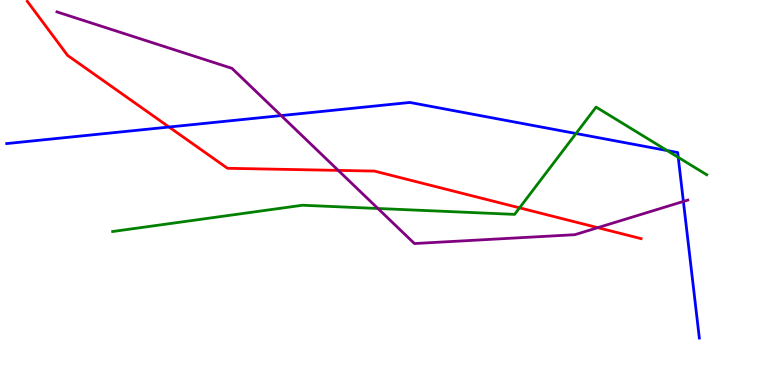[{'lines': ['blue', 'red'], 'intersections': [{'x': 2.18, 'y': 6.7}]}, {'lines': ['green', 'red'], 'intersections': [{'x': 6.7, 'y': 4.6}]}, {'lines': ['purple', 'red'], 'intersections': [{'x': 4.36, 'y': 5.57}, {'x': 7.71, 'y': 4.09}]}, {'lines': ['blue', 'green'], 'intersections': [{'x': 7.43, 'y': 6.53}, {'x': 8.61, 'y': 6.09}, {'x': 8.75, 'y': 5.91}]}, {'lines': ['blue', 'purple'], 'intersections': [{'x': 3.63, 'y': 7.0}, {'x': 8.82, 'y': 4.77}]}, {'lines': ['green', 'purple'], 'intersections': [{'x': 4.88, 'y': 4.58}]}]